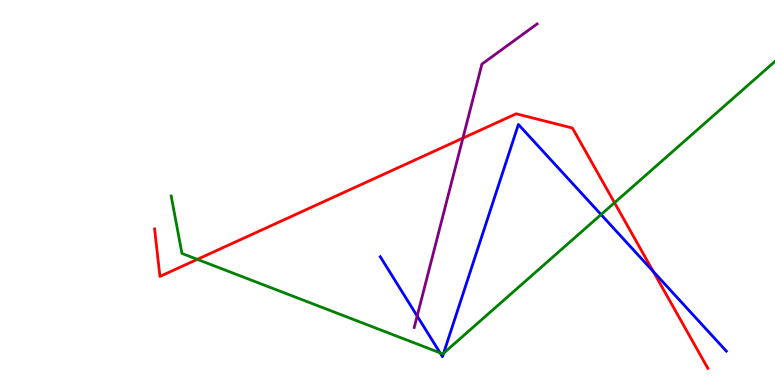[{'lines': ['blue', 'red'], 'intersections': [{'x': 8.43, 'y': 2.95}]}, {'lines': ['green', 'red'], 'intersections': [{'x': 2.55, 'y': 3.26}, {'x': 7.93, 'y': 4.73}]}, {'lines': ['purple', 'red'], 'intersections': [{'x': 5.97, 'y': 6.41}]}, {'lines': ['blue', 'green'], 'intersections': [{'x': 5.68, 'y': 0.836}, {'x': 5.72, 'y': 0.826}, {'x': 7.76, 'y': 4.43}]}, {'lines': ['blue', 'purple'], 'intersections': [{'x': 5.38, 'y': 1.79}]}, {'lines': ['green', 'purple'], 'intersections': []}]